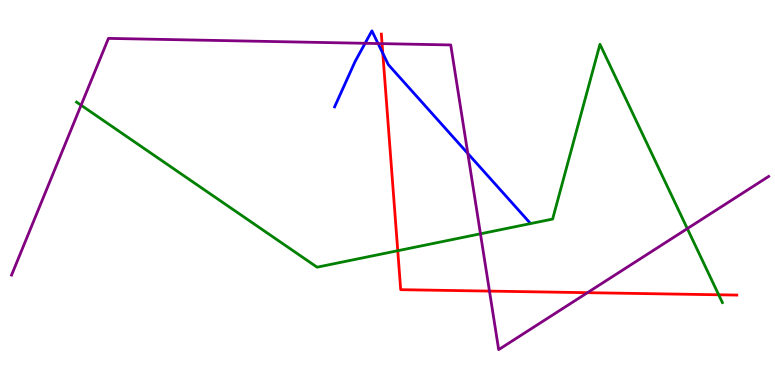[{'lines': ['blue', 'red'], 'intersections': [{'x': 4.94, 'y': 8.62}]}, {'lines': ['green', 'red'], 'intersections': [{'x': 5.13, 'y': 3.49}, {'x': 9.27, 'y': 2.34}]}, {'lines': ['purple', 'red'], 'intersections': [{'x': 4.93, 'y': 8.87}, {'x': 6.32, 'y': 2.44}, {'x': 7.58, 'y': 2.4}]}, {'lines': ['blue', 'green'], 'intersections': []}, {'lines': ['blue', 'purple'], 'intersections': [{'x': 4.71, 'y': 8.88}, {'x': 4.88, 'y': 8.87}, {'x': 6.04, 'y': 6.01}]}, {'lines': ['green', 'purple'], 'intersections': [{'x': 1.05, 'y': 7.27}, {'x': 6.2, 'y': 3.93}, {'x': 8.87, 'y': 4.06}]}]